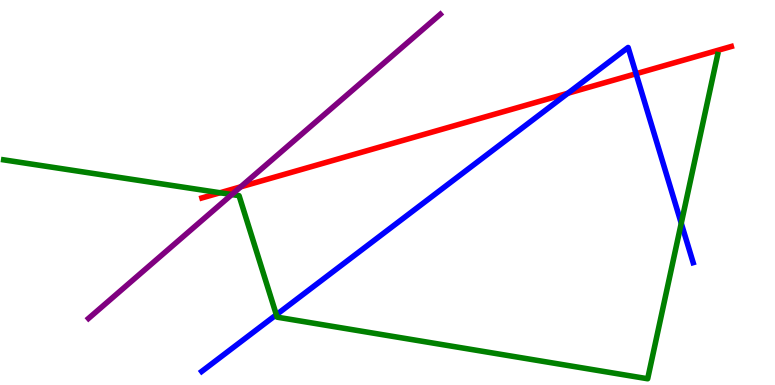[{'lines': ['blue', 'red'], 'intersections': [{'x': 7.33, 'y': 7.58}, {'x': 8.21, 'y': 8.08}]}, {'lines': ['green', 'red'], 'intersections': [{'x': 2.84, 'y': 4.99}]}, {'lines': ['purple', 'red'], 'intersections': [{'x': 3.11, 'y': 5.15}]}, {'lines': ['blue', 'green'], 'intersections': [{'x': 3.57, 'y': 1.82}, {'x': 8.79, 'y': 4.2}]}, {'lines': ['blue', 'purple'], 'intersections': []}, {'lines': ['green', 'purple'], 'intersections': [{'x': 2.99, 'y': 4.95}]}]